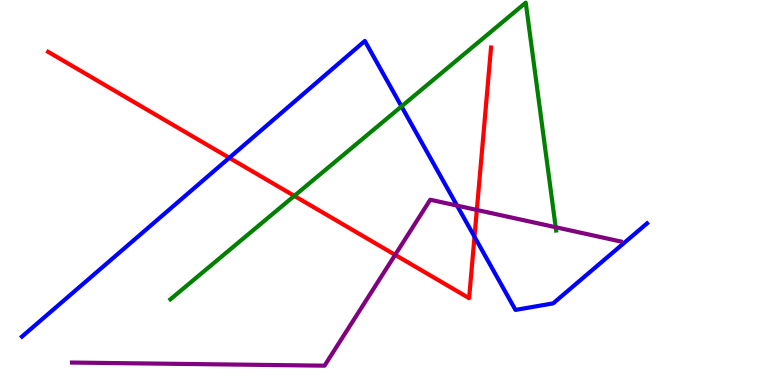[{'lines': ['blue', 'red'], 'intersections': [{'x': 2.96, 'y': 5.9}, {'x': 6.12, 'y': 3.85}]}, {'lines': ['green', 'red'], 'intersections': [{'x': 3.8, 'y': 4.91}]}, {'lines': ['purple', 'red'], 'intersections': [{'x': 5.1, 'y': 3.38}, {'x': 6.15, 'y': 4.55}]}, {'lines': ['blue', 'green'], 'intersections': [{'x': 5.18, 'y': 7.24}]}, {'lines': ['blue', 'purple'], 'intersections': [{'x': 5.9, 'y': 4.66}]}, {'lines': ['green', 'purple'], 'intersections': [{'x': 7.17, 'y': 4.1}]}]